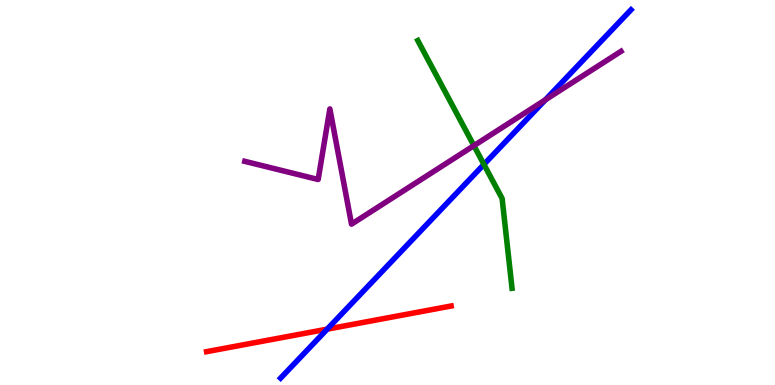[{'lines': ['blue', 'red'], 'intersections': [{'x': 4.22, 'y': 1.45}]}, {'lines': ['green', 'red'], 'intersections': []}, {'lines': ['purple', 'red'], 'intersections': []}, {'lines': ['blue', 'green'], 'intersections': [{'x': 6.24, 'y': 5.73}]}, {'lines': ['blue', 'purple'], 'intersections': [{'x': 7.04, 'y': 7.41}]}, {'lines': ['green', 'purple'], 'intersections': [{'x': 6.11, 'y': 6.22}]}]